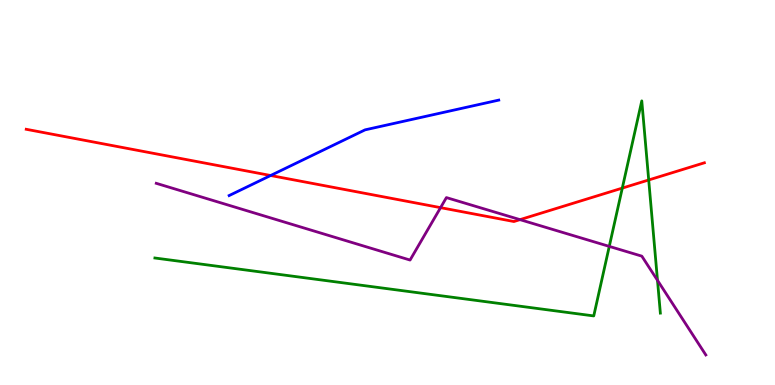[{'lines': ['blue', 'red'], 'intersections': [{'x': 3.49, 'y': 5.44}]}, {'lines': ['green', 'red'], 'intersections': [{'x': 8.03, 'y': 5.11}, {'x': 8.37, 'y': 5.33}]}, {'lines': ['purple', 'red'], 'intersections': [{'x': 5.68, 'y': 4.61}, {'x': 6.71, 'y': 4.3}]}, {'lines': ['blue', 'green'], 'intersections': []}, {'lines': ['blue', 'purple'], 'intersections': []}, {'lines': ['green', 'purple'], 'intersections': [{'x': 7.86, 'y': 3.6}, {'x': 8.48, 'y': 2.72}]}]